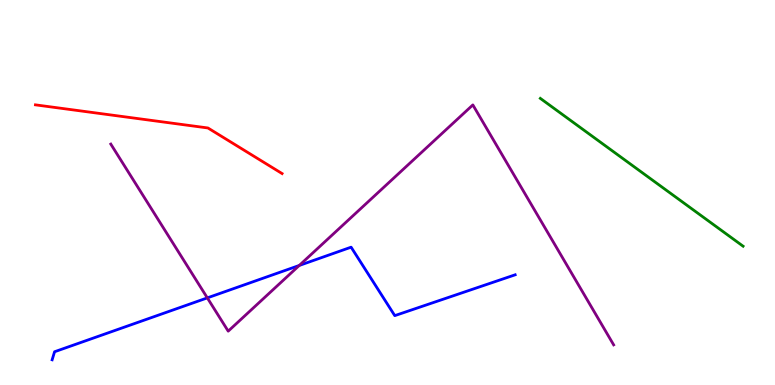[{'lines': ['blue', 'red'], 'intersections': []}, {'lines': ['green', 'red'], 'intersections': []}, {'lines': ['purple', 'red'], 'intersections': []}, {'lines': ['blue', 'green'], 'intersections': []}, {'lines': ['blue', 'purple'], 'intersections': [{'x': 2.68, 'y': 2.26}, {'x': 3.86, 'y': 3.1}]}, {'lines': ['green', 'purple'], 'intersections': []}]